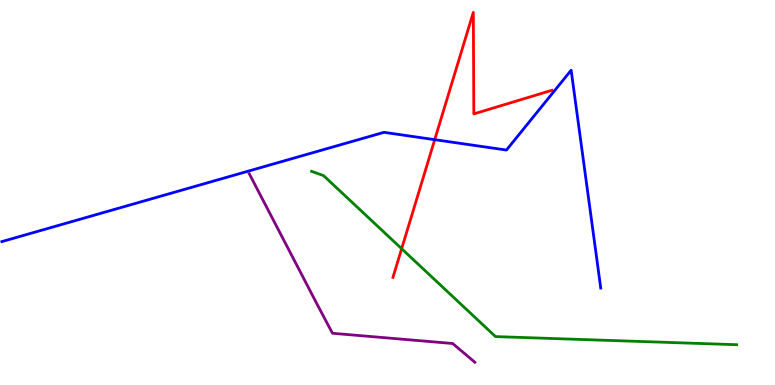[{'lines': ['blue', 'red'], 'intersections': [{'x': 5.61, 'y': 6.37}]}, {'lines': ['green', 'red'], 'intersections': [{'x': 5.18, 'y': 3.54}]}, {'lines': ['purple', 'red'], 'intersections': []}, {'lines': ['blue', 'green'], 'intersections': []}, {'lines': ['blue', 'purple'], 'intersections': []}, {'lines': ['green', 'purple'], 'intersections': []}]